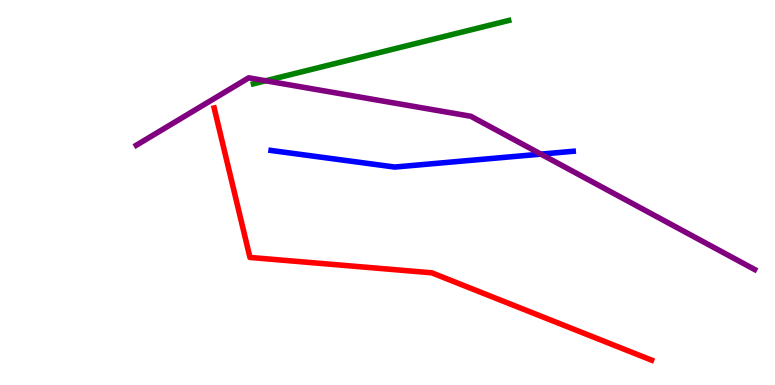[{'lines': ['blue', 'red'], 'intersections': []}, {'lines': ['green', 'red'], 'intersections': []}, {'lines': ['purple', 'red'], 'intersections': []}, {'lines': ['blue', 'green'], 'intersections': []}, {'lines': ['blue', 'purple'], 'intersections': [{'x': 6.98, 'y': 6.0}]}, {'lines': ['green', 'purple'], 'intersections': [{'x': 3.43, 'y': 7.9}]}]